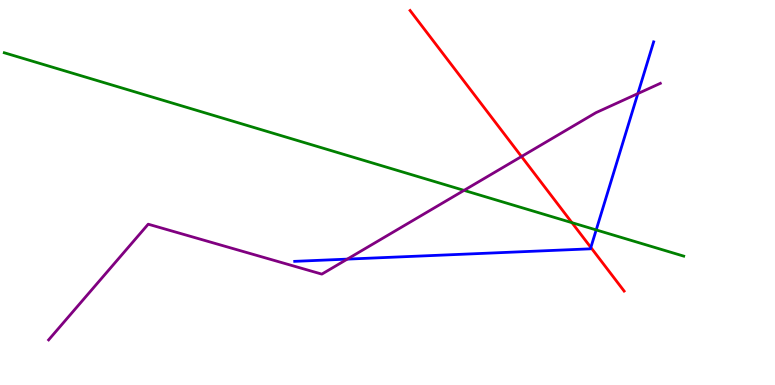[{'lines': ['blue', 'red'], 'intersections': [{'x': 7.62, 'y': 3.57}]}, {'lines': ['green', 'red'], 'intersections': [{'x': 7.38, 'y': 4.22}]}, {'lines': ['purple', 'red'], 'intersections': [{'x': 6.73, 'y': 5.93}]}, {'lines': ['blue', 'green'], 'intersections': [{'x': 7.69, 'y': 4.03}]}, {'lines': ['blue', 'purple'], 'intersections': [{'x': 4.48, 'y': 3.27}, {'x': 8.23, 'y': 7.57}]}, {'lines': ['green', 'purple'], 'intersections': [{'x': 5.99, 'y': 5.06}]}]